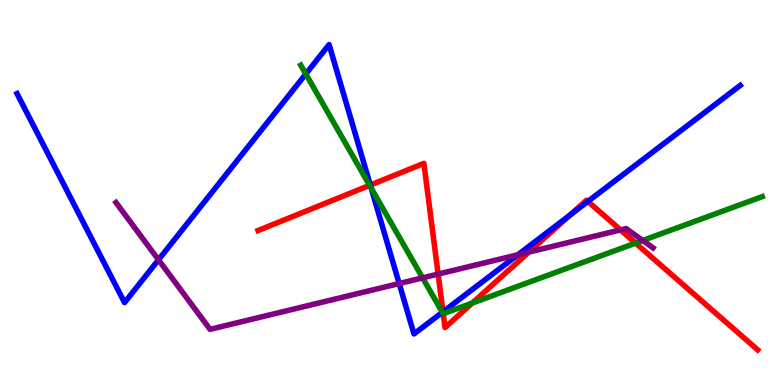[{'lines': ['blue', 'red'], 'intersections': [{'x': 4.78, 'y': 5.19}, {'x': 5.72, 'y': 1.9}, {'x': 7.36, 'y': 4.42}, {'x': 7.59, 'y': 4.77}]}, {'lines': ['green', 'red'], 'intersections': [{'x': 4.77, 'y': 5.19}, {'x': 5.72, 'y': 1.85}, {'x': 6.09, 'y': 2.13}, {'x': 8.2, 'y': 3.69}]}, {'lines': ['purple', 'red'], 'intersections': [{'x': 5.65, 'y': 2.88}, {'x': 6.82, 'y': 3.45}, {'x': 8.01, 'y': 4.03}]}, {'lines': ['blue', 'green'], 'intersections': [{'x': 3.95, 'y': 8.08}, {'x': 4.79, 'y': 5.11}, {'x': 5.71, 'y': 1.89}]}, {'lines': ['blue', 'purple'], 'intersections': [{'x': 2.04, 'y': 3.25}, {'x': 5.15, 'y': 2.64}, {'x': 6.68, 'y': 3.38}]}, {'lines': ['green', 'purple'], 'intersections': [{'x': 5.45, 'y': 2.78}, {'x': 8.29, 'y': 3.75}]}]